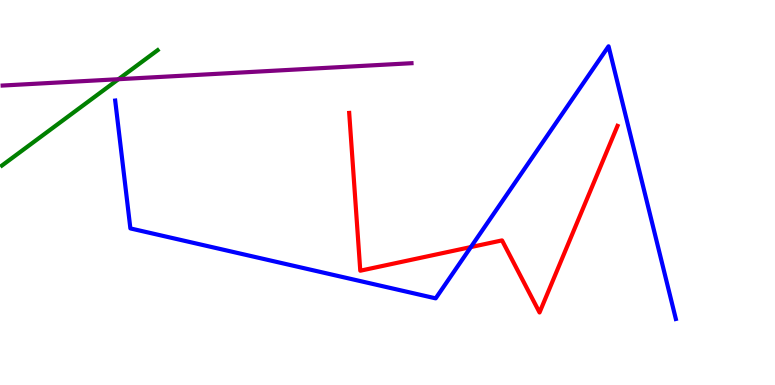[{'lines': ['blue', 'red'], 'intersections': [{'x': 6.08, 'y': 3.58}]}, {'lines': ['green', 'red'], 'intersections': []}, {'lines': ['purple', 'red'], 'intersections': []}, {'lines': ['blue', 'green'], 'intersections': []}, {'lines': ['blue', 'purple'], 'intersections': []}, {'lines': ['green', 'purple'], 'intersections': [{'x': 1.53, 'y': 7.94}]}]